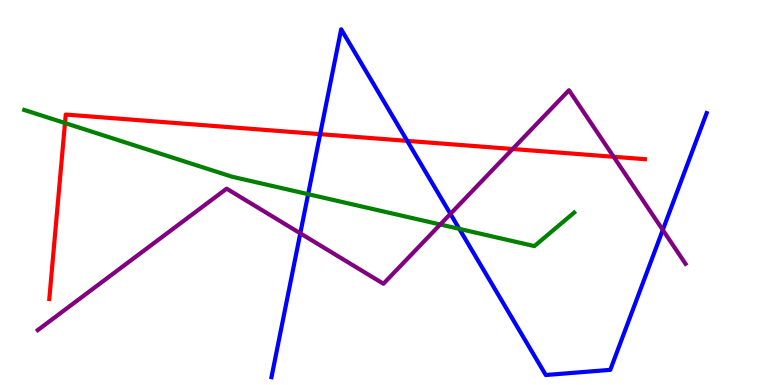[{'lines': ['blue', 'red'], 'intersections': [{'x': 4.13, 'y': 6.52}, {'x': 5.25, 'y': 6.34}]}, {'lines': ['green', 'red'], 'intersections': [{'x': 0.839, 'y': 6.8}]}, {'lines': ['purple', 'red'], 'intersections': [{'x': 6.61, 'y': 6.13}, {'x': 7.92, 'y': 5.93}]}, {'lines': ['blue', 'green'], 'intersections': [{'x': 3.98, 'y': 4.96}, {'x': 5.93, 'y': 4.06}]}, {'lines': ['blue', 'purple'], 'intersections': [{'x': 3.87, 'y': 3.94}, {'x': 5.81, 'y': 4.44}, {'x': 8.55, 'y': 4.03}]}, {'lines': ['green', 'purple'], 'intersections': [{'x': 5.68, 'y': 4.17}]}]